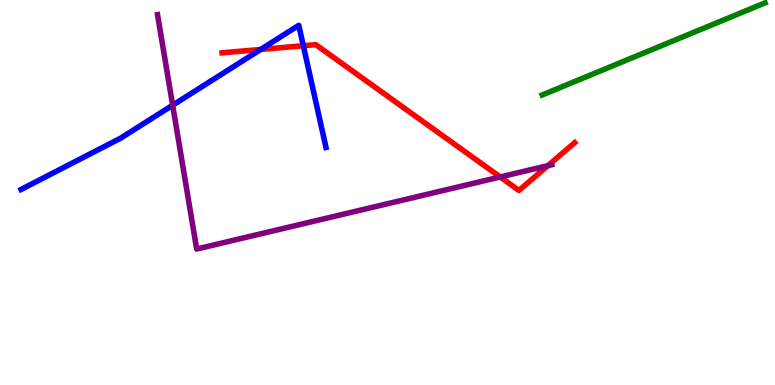[{'lines': ['blue', 'red'], 'intersections': [{'x': 3.36, 'y': 8.72}, {'x': 3.91, 'y': 8.81}]}, {'lines': ['green', 'red'], 'intersections': []}, {'lines': ['purple', 'red'], 'intersections': [{'x': 6.45, 'y': 5.4}, {'x': 7.07, 'y': 5.7}]}, {'lines': ['blue', 'green'], 'intersections': []}, {'lines': ['blue', 'purple'], 'intersections': [{'x': 2.23, 'y': 7.27}]}, {'lines': ['green', 'purple'], 'intersections': []}]